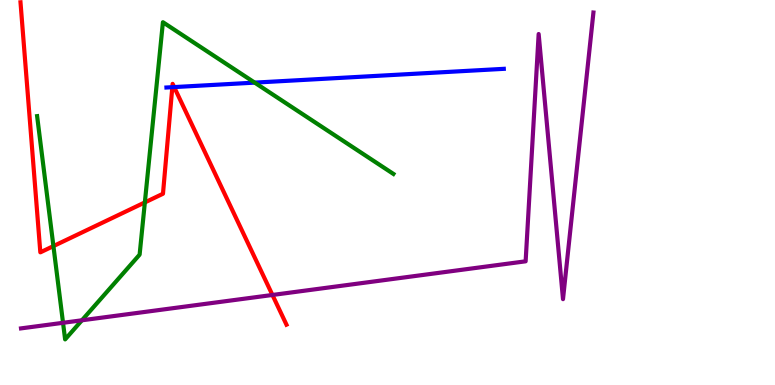[{'lines': ['blue', 'red'], 'intersections': [{'x': 2.22, 'y': 7.74}, {'x': 2.25, 'y': 7.74}]}, {'lines': ['green', 'red'], 'intersections': [{'x': 0.689, 'y': 3.61}, {'x': 1.87, 'y': 4.74}]}, {'lines': ['purple', 'red'], 'intersections': [{'x': 3.52, 'y': 2.34}]}, {'lines': ['blue', 'green'], 'intersections': [{'x': 3.29, 'y': 7.85}]}, {'lines': ['blue', 'purple'], 'intersections': []}, {'lines': ['green', 'purple'], 'intersections': [{'x': 0.813, 'y': 1.62}, {'x': 1.06, 'y': 1.68}]}]